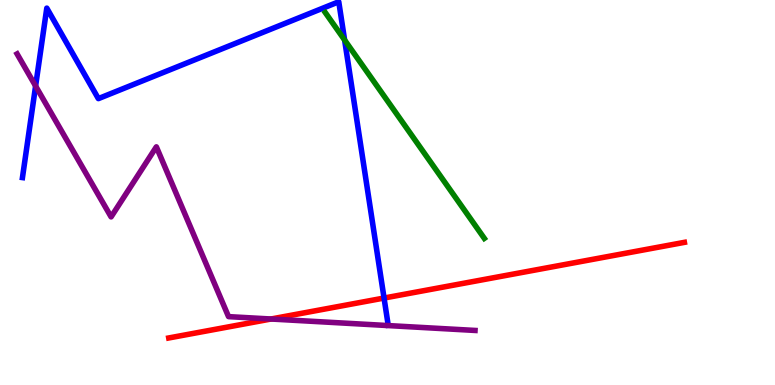[{'lines': ['blue', 'red'], 'intersections': [{'x': 4.96, 'y': 2.26}]}, {'lines': ['green', 'red'], 'intersections': []}, {'lines': ['purple', 'red'], 'intersections': [{'x': 3.5, 'y': 1.71}]}, {'lines': ['blue', 'green'], 'intersections': [{'x': 4.45, 'y': 8.96}]}, {'lines': ['blue', 'purple'], 'intersections': [{'x': 0.459, 'y': 7.77}]}, {'lines': ['green', 'purple'], 'intersections': []}]